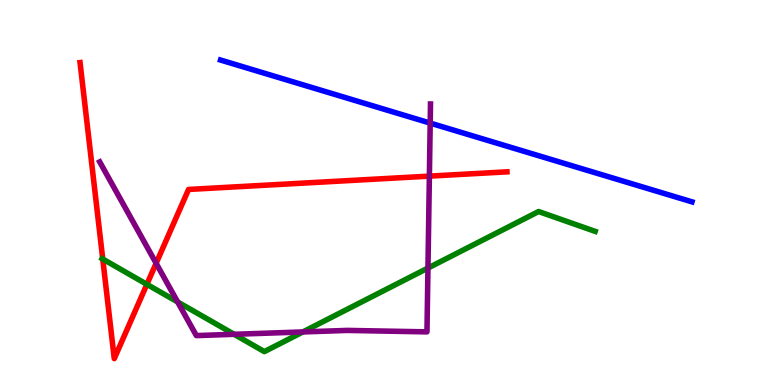[{'lines': ['blue', 'red'], 'intersections': []}, {'lines': ['green', 'red'], 'intersections': [{'x': 1.33, 'y': 3.27}, {'x': 1.9, 'y': 2.61}]}, {'lines': ['purple', 'red'], 'intersections': [{'x': 2.01, 'y': 3.16}, {'x': 5.54, 'y': 5.43}]}, {'lines': ['blue', 'green'], 'intersections': []}, {'lines': ['blue', 'purple'], 'intersections': [{'x': 5.55, 'y': 6.8}]}, {'lines': ['green', 'purple'], 'intersections': [{'x': 2.29, 'y': 2.16}, {'x': 3.02, 'y': 1.32}, {'x': 3.91, 'y': 1.38}, {'x': 5.52, 'y': 3.04}]}]